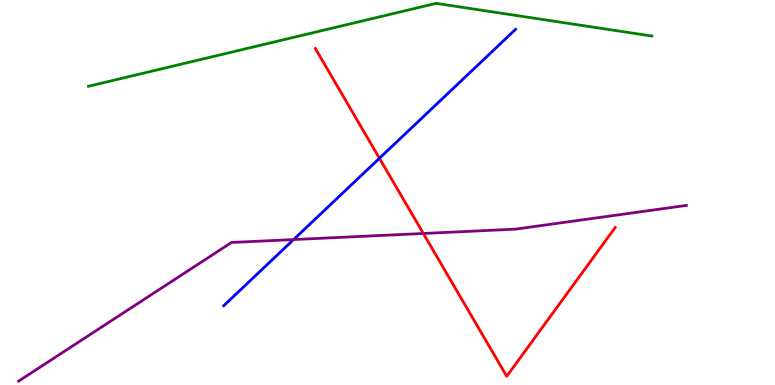[{'lines': ['blue', 'red'], 'intersections': [{'x': 4.9, 'y': 5.89}]}, {'lines': ['green', 'red'], 'intersections': []}, {'lines': ['purple', 'red'], 'intersections': [{'x': 5.46, 'y': 3.94}]}, {'lines': ['blue', 'green'], 'intersections': []}, {'lines': ['blue', 'purple'], 'intersections': [{'x': 3.79, 'y': 3.78}]}, {'lines': ['green', 'purple'], 'intersections': []}]